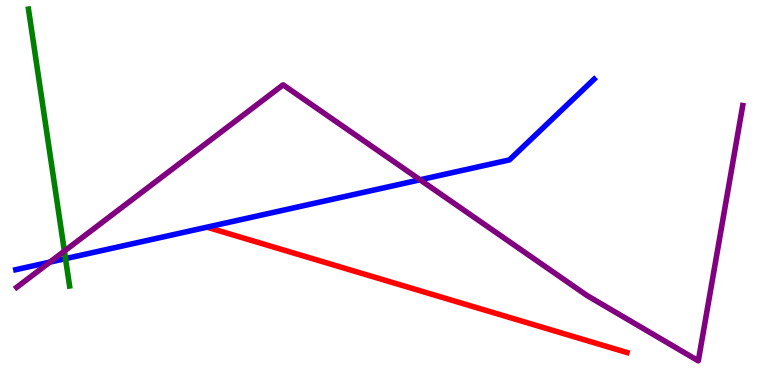[{'lines': ['blue', 'red'], 'intersections': []}, {'lines': ['green', 'red'], 'intersections': []}, {'lines': ['purple', 'red'], 'intersections': []}, {'lines': ['blue', 'green'], 'intersections': [{'x': 0.845, 'y': 3.28}]}, {'lines': ['blue', 'purple'], 'intersections': [{'x': 0.644, 'y': 3.19}, {'x': 5.42, 'y': 5.33}]}, {'lines': ['green', 'purple'], 'intersections': [{'x': 0.831, 'y': 3.48}]}]